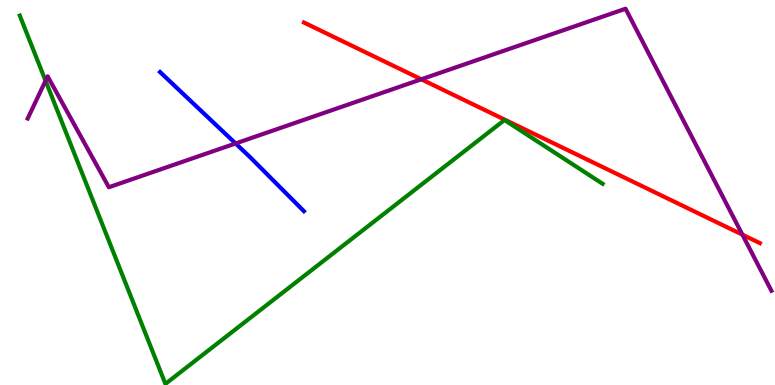[{'lines': ['blue', 'red'], 'intersections': []}, {'lines': ['green', 'red'], 'intersections': []}, {'lines': ['purple', 'red'], 'intersections': [{'x': 5.44, 'y': 7.94}, {'x': 9.58, 'y': 3.9}]}, {'lines': ['blue', 'green'], 'intersections': []}, {'lines': ['blue', 'purple'], 'intersections': [{'x': 3.04, 'y': 6.27}]}, {'lines': ['green', 'purple'], 'intersections': [{'x': 0.588, 'y': 7.9}]}]